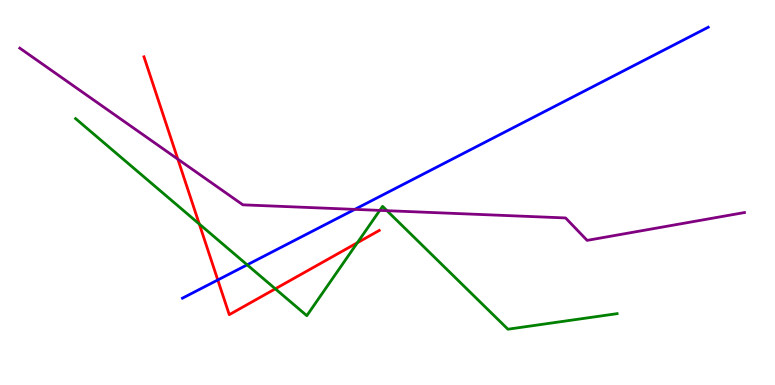[{'lines': ['blue', 'red'], 'intersections': [{'x': 2.81, 'y': 2.73}]}, {'lines': ['green', 'red'], 'intersections': [{'x': 2.57, 'y': 4.18}, {'x': 3.55, 'y': 2.5}, {'x': 4.61, 'y': 3.69}]}, {'lines': ['purple', 'red'], 'intersections': [{'x': 2.29, 'y': 5.87}]}, {'lines': ['blue', 'green'], 'intersections': [{'x': 3.19, 'y': 3.12}]}, {'lines': ['blue', 'purple'], 'intersections': [{'x': 4.58, 'y': 4.56}]}, {'lines': ['green', 'purple'], 'intersections': [{'x': 4.9, 'y': 4.54}, {'x': 4.99, 'y': 4.53}]}]